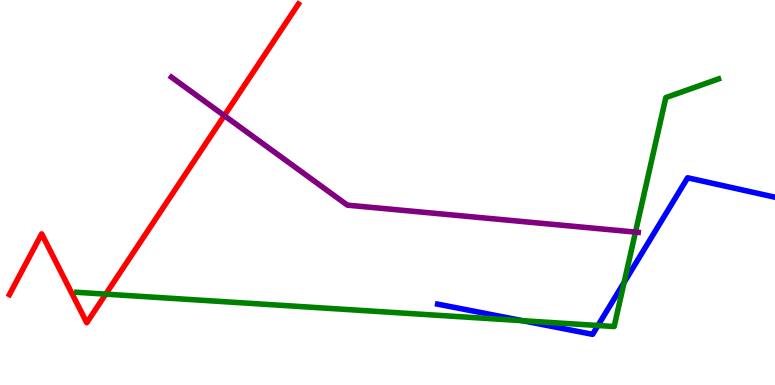[{'lines': ['blue', 'red'], 'intersections': []}, {'lines': ['green', 'red'], 'intersections': [{'x': 1.36, 'y': 2.36}]}, {'lines': ['purple', 'red'], 'intersections': [{'x': 2.89, 'y': 7.0}]}, {'lines': ['blue', 'green'], 'intersections': [{'x': 6.75, 'y': 1.67}, {'x': 7.72, 'y': 1.55}, {'x': 8.05, 'y': 2.66}]}, {'lines': ['blue', 'purple'], 'intersections': []}, {'lines': ['green', 'purple'], 'intersections': [{'x': 8.2, 'y': 3.97}]}]